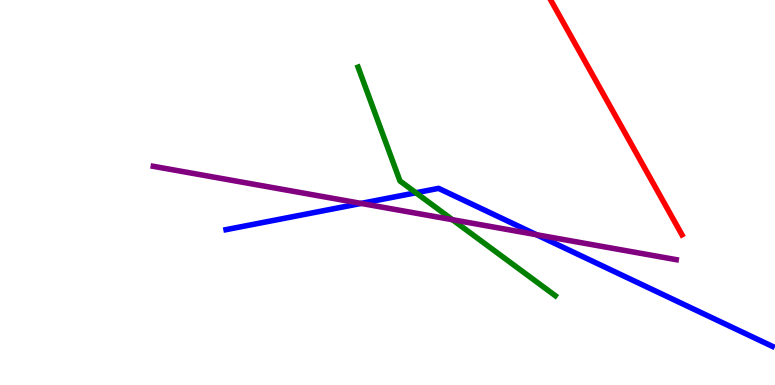[{'lines': ['blue', 'red'], 'intersections': []}, {'lines': ['green', 'red'], 'intersections': []}, {'lines': ['purple', 'red'], 'intersections': []}, {'lines': ['blue', 'green'], 'intersections': [{'x': 5.37, 'y': 4.99}]}, {'lines': ['blue', 'purple'], 'intersections': [{'x': 4.66, 'y': 4.72}, {'x': 6.92, 'y': 3.9}]}, {'lines': ['green', 'purple'], 'intersections': [{'x': 5.84, 'y': 4.29}]}]